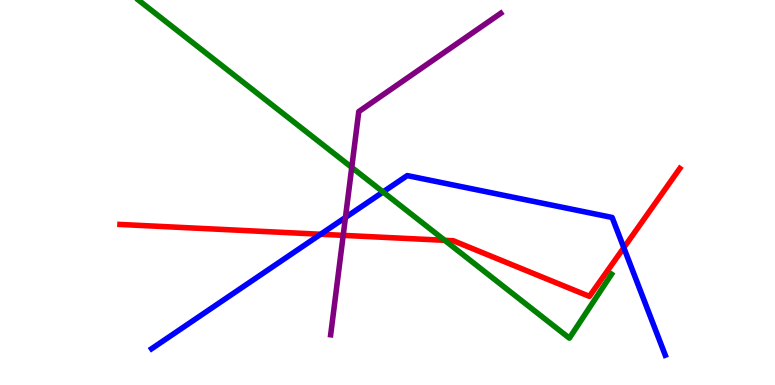[{'lines': ['blue', 'red'], 'intersections': [{'x': 4.14, 'y': 3.92}, {'x': 8.05, 'y': 3.57}]}, {'lines': ['green', 'red'], 'intersections': [{'x': 5.74, 'y': 3.76}]}, {'lines': ['purple', 'red'], 'intersections': [{'x': 4.43, 'y': 3.89}]}, {'lines': ['blue', 'green'], 'intersections': [{'x': 4.94, 'y': 5.01}]}, {'lines': ['blue', 'purple'], 'intersections': [{'x': 4.46, 'y': 4.35}]}, {'lines': ['green', 'purple'], 'intersections': [{'x': 4.54, 'y': 5.65}]}]